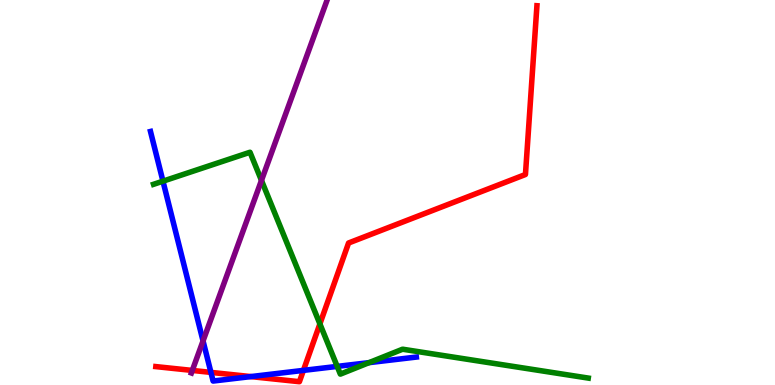[{'lines': ['blue', 'red'], 'intersections': [{'x': 2.72, 'y': 0.327}, {'x': 3.24, 'y': 0.218}, {'x': 3.92, 'y': 0.38}]}, {'lines': ['green', 'red'], 'intersections': [{'x': 4.13, 'y': 1.59}]}, {'lines': ['purple', 'red'], 'intersections': [{'x': 2.48, 'y': 0.378}]}, {'lines': ['blue', 'green'], 'intersections': [{'x': 2.1, 'y': 5.29}, {'x': 4.35, 'y': 0.483}, {'x': 4.76, 'y': 0.581}]}, {'lines': ['blue', 'purple'], 'intersections': [{'x': 2.62, 'y': 1.14}]}, {'lines': ['green', 'purple'], 'intersections': [{'x': 3.37, 'y': 5.31}]}]